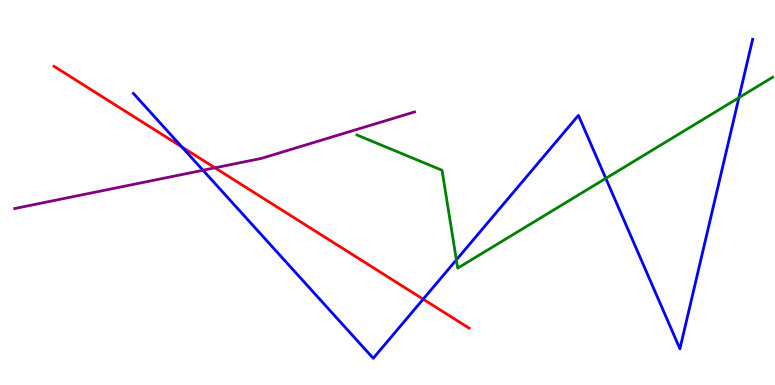[{'lines': ['blue', 'red'], 'intersections': [{'x': 2.35, 'y': 6.18}, {'x': 5.46, 'y': 2.23}]}, {'lines': ['green', 'red'], 'intersections': []}, {'lines': ['purple', 'red'], 'intersections': [{'x': 2.77, 'y': 5.64}]}, {'lines': ['blue', 'green'], 'intersections': [{'x': 5.89, 'y': 3.25}, {'x': 7.82, 'y': 5.37}, {'x': 9.53, 'y': 7.46}]}, {'lines': ['blue', 'purple'], 'intersections': [{'x': 2.62, 'y': 5.58}]}, {'lines': ['green', 'purple'], 'intersections': []}]